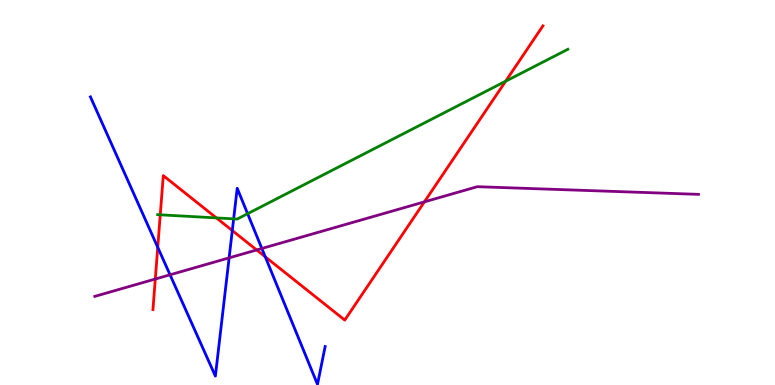[{'lines': ['blue', 'red'], 'intersections': [{'x': 2.04, 'y': 3.58}, {'x': 3.0, 'y': 4.01}, {'x': 3.42, 'y': 3.33}]}, {'lines': ['green', 'red'], 'intersections': [{'x': 2.07, 'y': 4.42}, {'x': 2.79, 'y': 4.34}, {'x': 6.52, 'y': 7.89}]}, {'lines': ['purple', 'red'], 'intersections': [{'x': 2.0, 'y': 2.75}, {'x': 3.31, 'y': 3.51}, {'x': 5.48, 'y': 4.76}]}, {'lines': ['blue', 'green'], 'intersections': [{'x': 3.01, 'y': 4.32}, {'x': 3.2, 'y': 4.45}]}, {'lines': ['blue', 'purple'], 'intersections': [{'x': 2.19, 'y': 2.86}, {'x': 2.96, 'y': 3.3}, {'x': 3.38, 'y': 3.55}]}, {'lines': ['green', 'purple'], 'intersections': []}]